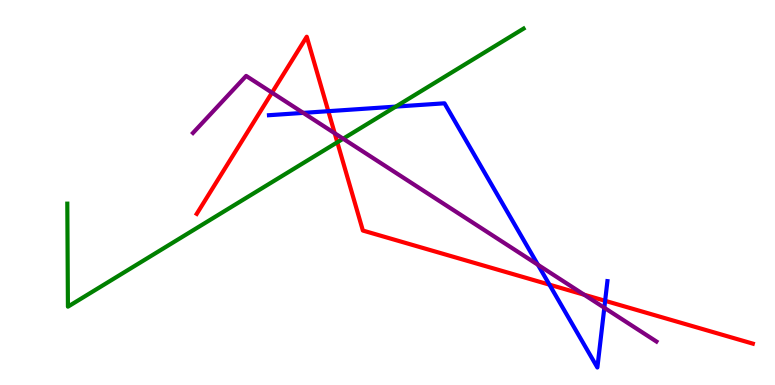[{'lines': ['blue', 'red'], 'intersections': [{'x': 4.24, 'y': 7.11}, {'x': 7.09, 'y': 2.61}, {'x': 7.81, 'y': 2.19}]}, {'lines': ['green', 'red'], 'intersections': [{'x': 4.35, 'y': 6.3}]}, {'lines': ['purple', 'red'], 'intersections': [{'x': 3.51, 'y': 7.59}, {'x': 4.32, 'y': 6.54}, {'x': 7.54, 'y': 2.34}]}, {'lines': ['blue', 'green'], 'intersections': [{'x': 5.11, 'y': 7.23}]}, {'lines': ['blue', 'purple'], 'intersections': [{'x': 3.91, 'y': 7.07}, {'x': 6.94, 'y': 3.12}, {'x': 7.8, 'y': 2.01}]}, {'lines': ['green', 'purple'], 'intersections': [{'x': 4.43, 'y': 6.4}]}]